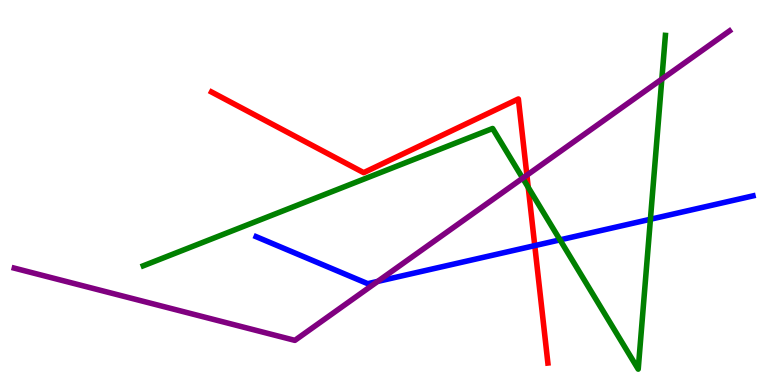[{'lines': ['blue', 'red'], 'intersections': [{'x': 6.9, 'y': 3.62}]}, {'lines': ['green', 'red'], 'intersections': [{'x': 6.82, 'y': 5.13}]}, {'lines': ['purple', 'red'], 'intersections': [{'x': 6.8, 'y': 5.45}]}, {'lines': ['blue', 'green'], 'intersections': [{'x': 7.23, 'y': 3.77}, {'x': 8.39, 'y': 4.3}]}, {'lines': ['blue', 'purple'], 'intersections': [{'x': 4.87, 'y': 2.69}]}, {'lines': ['green', 'purple'], 'intersections': [{'x': 6.74, 'y': 5.37}, {'x': 8.54, 'y': 7.94}]}]